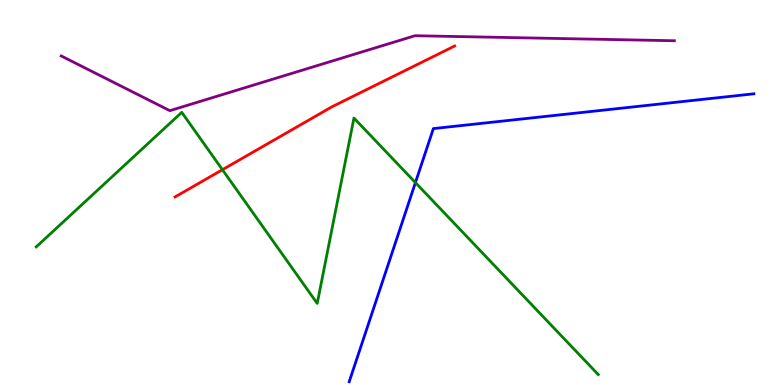[{'lines': ['blue', 'red'], 'intersections': []}, {'lines': ['green', 'red'], 'intersections': [{'x': 2.87, 'y': 5.59}]}, {'lines': ['purple', 'red'], 'intersections': []}, {'lines': ['blue', 'green'], 'intersections': [{'x': 5.36, 'y': 5.26}]}, {'lines': ['blue', 'purple'], 'intersections': []}, {'lines': ['green', 'purple'], 'intersections': []}]